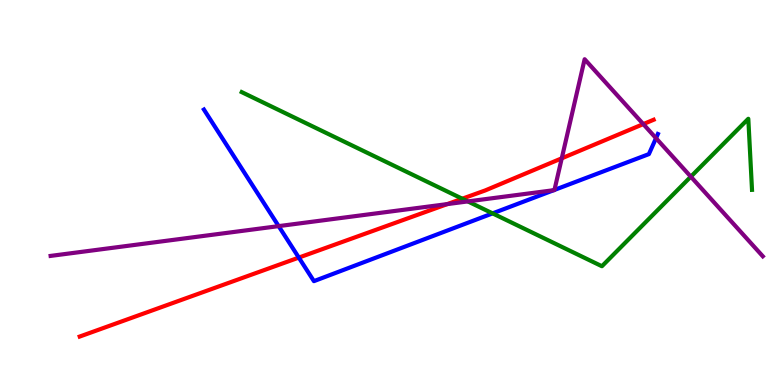[{'lines': ['blue', 'red'], 'intersections': [{'x': 3.86, 'y': 3.31}]}, {'lines': ['green', 'red'], 'intersections': [{'x': 5.96, 'y': 4.84}]}, {'lines': ['purple', 'red'], 'intersections': [{'x': 5.77, 'y': 4.7}, {'x': 7.25, 'y': 5.89}, {'x': 8.3, 'y': 6.78}]}, {'lines': ['blue', 'green'], 'intersections': [{'x': 6.36, 'y': 4.46}]}, {'lines': ['blue', 'purple'], 'intersections': [{'x': 3.6, 'y': 4.13}, {'x': 7.15, 'y': 5.06}, {'x': 7.15, 'y': 5.07}, {'x': 8.46, 'y': 6.41}]}, {'lines': ['green', 'purple'], 'intersections': [{'x': 6.04, 'y': 4.77}, {'x': 8.91, 'y': 5.41}]}]